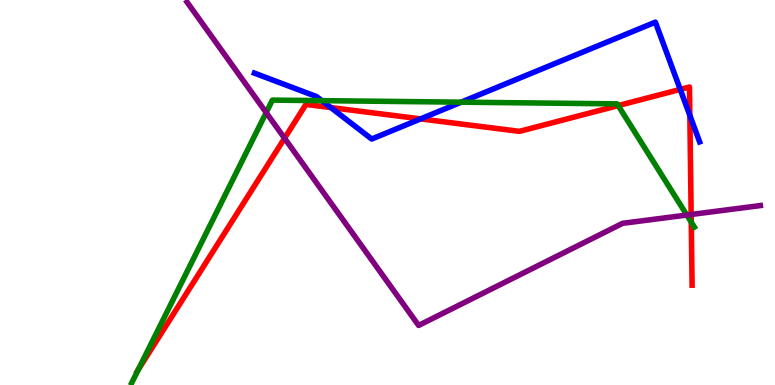[{'lines': ['blue', 'red'], 'intersections': [{'x': 4.27, 'y': 7.21}, {'x': 5.43, 'y': 6.91}, {'x': 8.78, 'y': 7.68}, {'x': 8.9, 'y': 7.0}]}, {'lines': ['green', 'red'], 'intersections': [{'x': 1.79, 'y': 0.402}, {'x': 7.98, 'y': 7.26}, {'x': 8.92, 'y': 4.23}]}, {'lines': ['purple', 'red'], 'intersections': [{'x': 3.67, 'y': 6.41}, {'x': 8.92, 'y': 4.43}]}, {'lines': ['blue', 'green'], 'intersections': [{'x': 4.15, 'y': 7.39}, {'x': 5.95, 'y': 7.35}]}, {'lines': ['blue', 'purple'], 'intersections': []}, {'lines': ['green', 'purple'], 'intersections': [{'x': 3.43, 'y': 7.08}, {'x': 8.86, 'y': 4.41}]}]